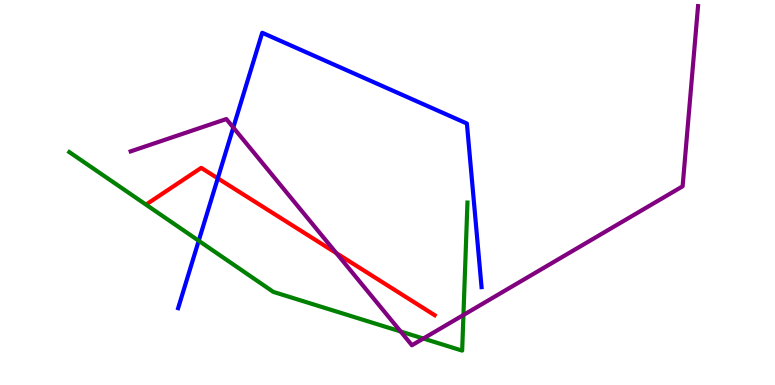[{'lines': ['blue', 'red'], 'intersections': [{'x': 2.81, 'y': 5.37}]}, {'lines': ['green', 'red'], 'intersections': []}, {'lines': ['purple', 'red'], 'intersections': [{'x': 4.34, 'y': 3.43}]}, {'lines': ['blue', 'green'], 'intersections': [{'x': 2.56, 'y': 3.75}]}, {'lines': ['blue', 'purple'], 'intersections': [{'x': 3.01, 'y': 6.69}]}, {'lines': ['green', 'purple'], 'intersections': [{'x': 5.17, 'y': 1.39}, {'x': 5.46, 'y': 1.21}, {'x': 5.98, 'y': 1.82}]}]